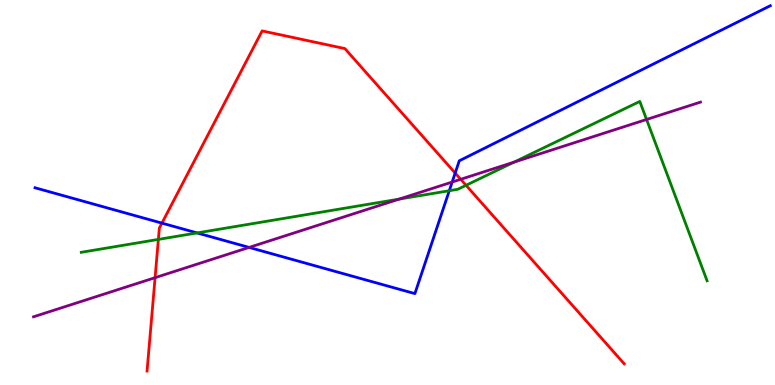[{'lines': ['blue', 'red'], 'intersections': [{'x': 2.09, 'y': 4.2}, {'x': 5.87, 'y': 5.51}]}, {'lines': ['green', 'red'], 'intersections': [{'x': 2.04, 'y': 3.78}, {'x': 6.01, 'y': 5.19}]}, {'lines': ['purple', 'red'], 'intersections': [{'x': 2.0, 'y': 2.79}, {'x': 5.94, 'y': 5.34}]}, {'lines': ['blue', 'green'], 'intersections': [{'x': 2.54, 'y': 3.95}, {'x': 5.8, 'y': 5.05}]}, {'lines': ['blue', 'purple'], 'intersections': [{'x': 3.21, 'y': 3.57}, {'x': 5.83, 'y': 5.27}]}, {'lines': ['green', 'purple'], 'intersections': [{'x': 5.15, 'y': 4.83}, {'x': 6.63, 'y': 5.79}, {'x': 8.34, 'y': 6.9}]}]